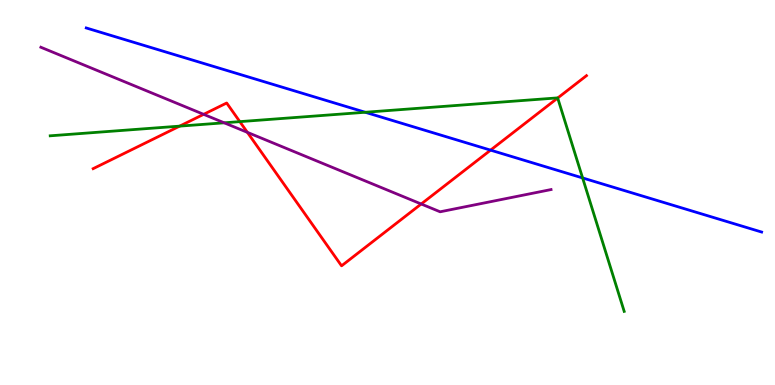[{'lines': ['blue', 'red'], 'intersections': [{'x': 6.33, 'y': 6.1}]}, {'lines': ['green', 'red'], 'intersections': [{'x': 2.32, 'y': 6.72}, {'x': 3.09, 'y': 6.84}, {'x': 7.2, 'y': 7.45}]}, {'lines': ['purple', 'red'], 'intersections': [{'x': 2.63, 'y': 7.03}, {'x': 3.19, 'y': 6.56}, {'x': 5.43, 'y': 4.7}]}, {'lines': ['blue', 'green'], 'intersections': [{'x': 4.71, 'y': 7.08}, {'x': 7.52, 'y': 5.38}]}, {'lines': ['blue', 'purple'], 'intersections': []}, {'lines': ['green', 'purple'], 'intersections': [{'x': 2.89, 'y': 6.81}]}]